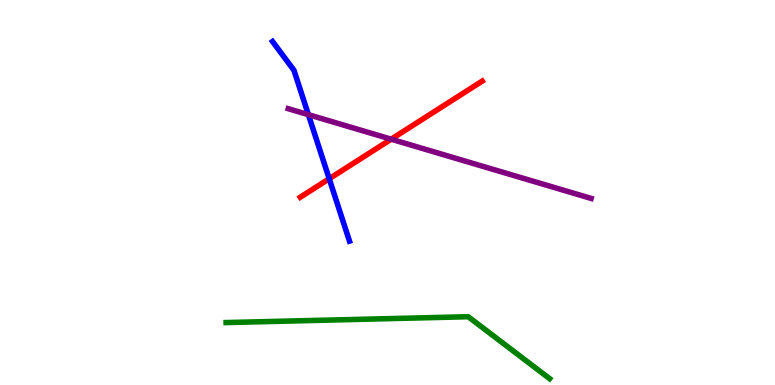[{'lines': ['blue', 'red'], 'intersections': [{'x': 4.25, 'y': 5.36}]}, {'lines': ['green', 'red'], 'intersections': []}, {'lines': ['purple', 'red'], 'intersections': [{'x': 5.05, 'y': 6.38}]}, {'lines': ['blue', 'green'], 'intersections': []}, {'lines': ['blue', 'purple'], 'intersections': [{'x': 3.98, 'y': 7.02}]}, {'lines': ['green', 'purple'], 'intersections': []}]